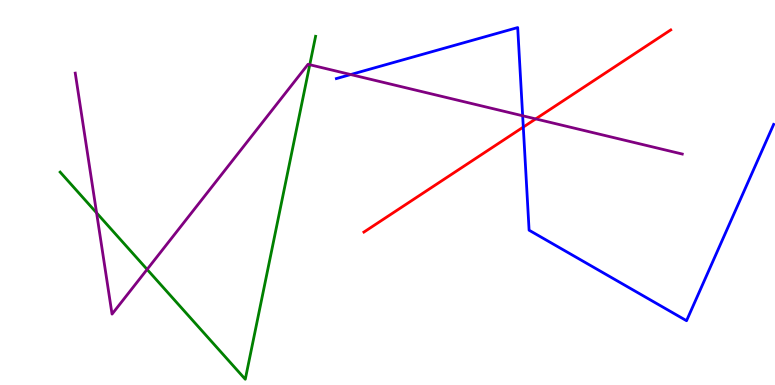[{'lines': ['blue', 'red'], 'intersections': [{'x': 6.75, 'y': 6.7}]}, {'lines': ['green', 'red'], 'intersections': []}, {'lines': ['purple', 'red'], 'intersections': [{'x': 6.91, 'y': 6.91}]}, {'lines': ['blue', 'green'], 'intersections': []}, {'lines': ['blue', 'purple'], 'intersections': [{'x': 4.53, 'y': 8.06}, {'x': 6.74, 'y': 6.99}]}, {'lines': ['green', 'purple'], 'intersections': [{'x': 1.25, 'y': 4.47}, {'x': 1.9, 'y': 3.0}, {'x': 4.0, 'y': 8.32}]}]